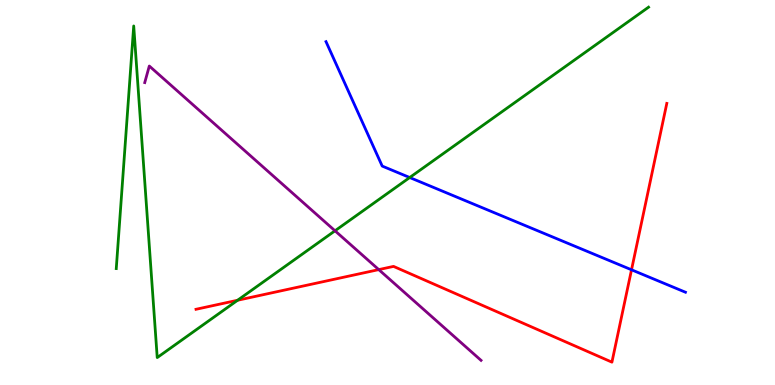[{'lines': ['blue', 'red'], 'intersections': [{'x': 8.15, 'y': 2.99}]}, {'lines': ['green', 'red'], 'intersections': [{'x': 3.07, 'y': 2.2}]}, {'lines': ['purple', 'red'], 'intersections': [{'x': 4.89, 'y': 3.0}]}, {'lines': ['blue', 'green'], 'intersections': [{'x': 5.29, 'y': 5.39}]}, {'lines': ['blue', 'purple'], 'intersections': []}, {'lines': ['green', 'purple'], 'intersections': [{'x': 4.32, 'y': 4.01}]}]